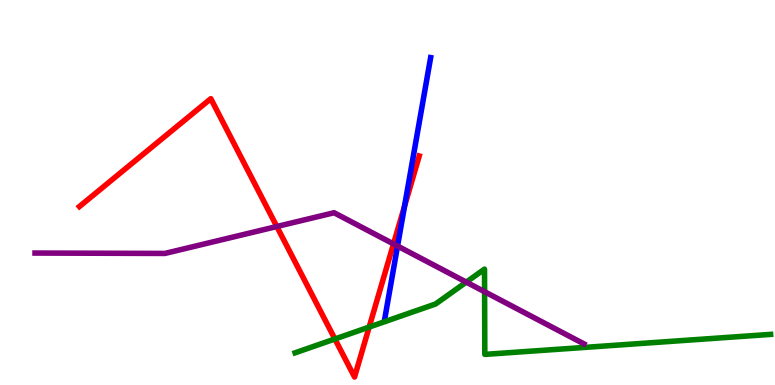[{'lines': ['blue', 'red'], 'intersections': [{'x': 5.22, 'y': 4.64}]}, {'lines': ['green', 'red'], 'intersections': [{'x': 4.32, 'y': 1.2}, {'x': 4.76, 'y': 1.5}]}, {'lines': ['purple', 'red'], 'intersections': [{'x': 3.57, 'y': 4.12}, {'x': 5.08, 'y': 3.66}]}, {'lines': ['blue', 'green'], 'intersections': []}, {'lines': ['blue', 'purple'], 'intersections': [{'x': 5.13, 'y': 3.61}]}, {'lines': ['green', 'purple'], 'intersections': [{'x': 6.02, 'y': 2.67}, {'x': 6.25, 'y': 2.42}]}]